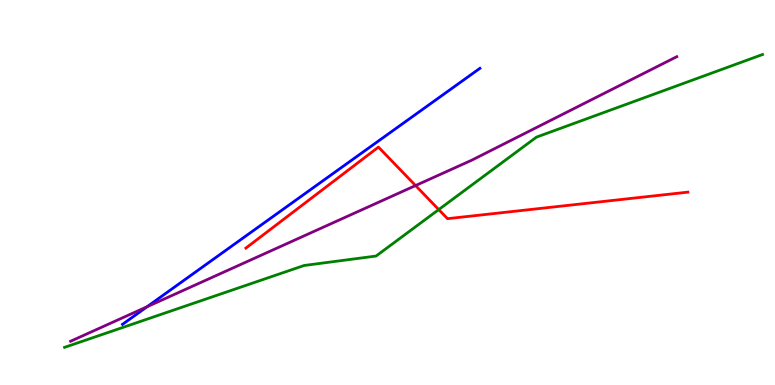[{'lines': ['blue', 'red'], 'intersections': []}, {'lines': ['green', 'red'], 'intersections': [{'x': 5.66, 'y': 4.56}]}, {'lines': ['purple', 'red'], 'intersections': [{'x': 5.36, 'y': 5.18}]}, {'lines': ['blue', 'green'], 'intersections': []}, {'lines': ['blue', 'purple'], 'intersections': [{'x': 1.9, 'y': 2.03}]}, {'lines': ['green', 'purple'], 'intersections': []}]